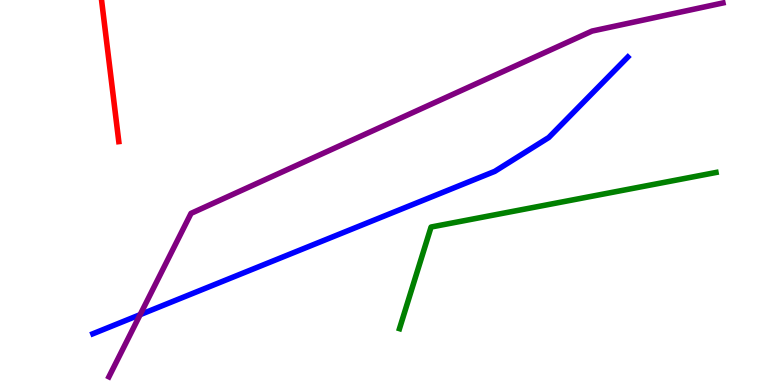[{'lines': ['blue', 'red'], 'intersections': []}, {'lines': ['green', 'red'], 'intersections': []}, {'lines': ['purple', 'red'], 'intersections': []}, {'lines': ['blue', 'green'], 'intersections': []}, {'lines': ['blue', 'purple'], 'intersections': [{'x': 1.81, 'y': 1.83}]}, {'lines': ['green', 'purple'], 'intersections': []}]